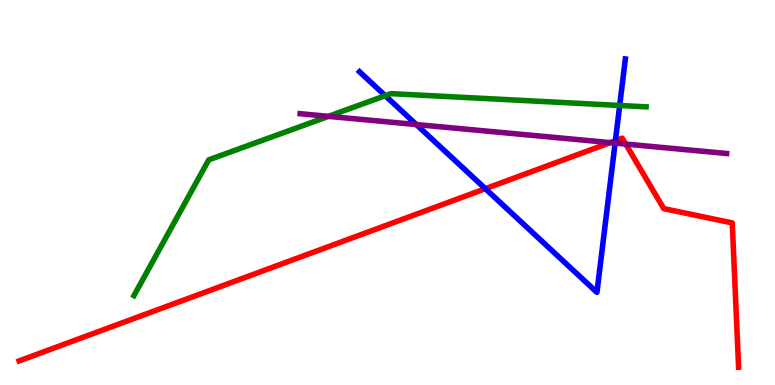[{'lines': ['blue', 'red'], 'intersections': [{'x': 6.26, 'y': 5.1}, {'x': 7.94, 'y': 6.35}]}, {'lines': ['green', 'red'], 'intersections': []}, {'lines': ['purple', 'red'], 'intersections': [{'x': 7.87, 'y': 6.3}, {'x': 8.07, 'y': 6.26}]}, {'lines': ['blue', 'green'], 'intersections': [{'x': 4.97, 'y': 7.51}, {'x': 8.0, 'y': 7.26}]}, {'lines': ['blue', 'purple'], 'intersections': [{'x': 5.37, 'y': 6.77}, {'x': 7.94, 'y': 6.28}]}, {'lines': ['green', 'purple'], 'intersections': [{'x': 4.24, 'y': 6.98}]}]